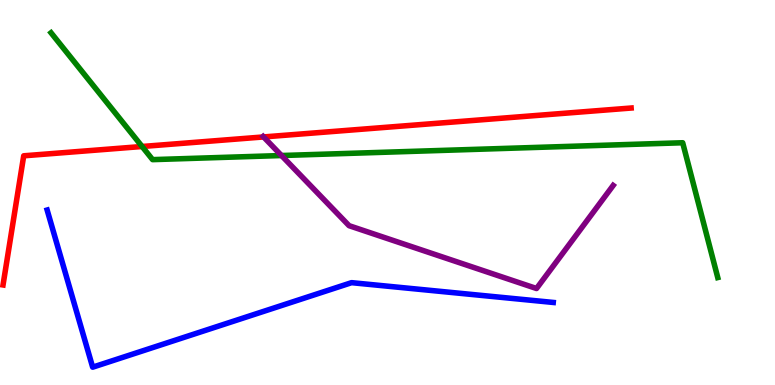[{'lines': ['blue', 'red'], 'intersections': []}, {'lines': ['green', 'red'], 'intersections': [{'x': 1.83, 'y': 6.19}]}, {'lines': ['purple', 'red'], 'intersections': [{'x': 3.4, 'y': 6.44}]}, {'lines': ['blue', 'green'], 'intersections': []}, {'lines': ['blue', 'purple'], 'intersections': []}, {'lines': ['green', 'purple'], 'intersections': [{'x': 3.63, 'y': 5.96}]}]